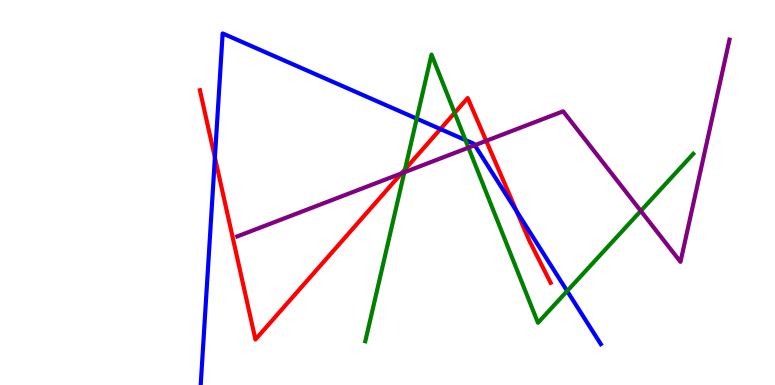[{'lines': ['blue', 'red'], 'intersections': [{'x': 2.77, 'y': 5.91}, {'x': 5.68, 'y': 6.65}, {'x': 6.67, 'y': 4.52}]}, {'lines': ['green', 'red'], 'intersections': [{'x': 5.23, 'y': 5.6}, {'x': 5.87, 'y': 7.07}]}, {'lines': ['purple', 'red'], 'intersections': [{'x': 5.18, 'y': 5.5}, {'x': 6.27, 'y': 6.34}]}, {'lines': ['blue', 'green'], 'intersections': [{'x': 5.38, 'y': 6.92}, {'x': 6.01, 'y': 6.36}, {'x': 7.32, 'y': 2.44}]}, {'lines': ['blue', 'purple'], 'intersections': [{'x': 6.13, 'y': 6.23}]}, {'lines': ['green', 'purple'], 'intersections': [{'x': 5.22, 'y': 5.53}, {'x': 6.04, 'y': 6.16}, {'x': 8.27, 'y': 4.52}]}]